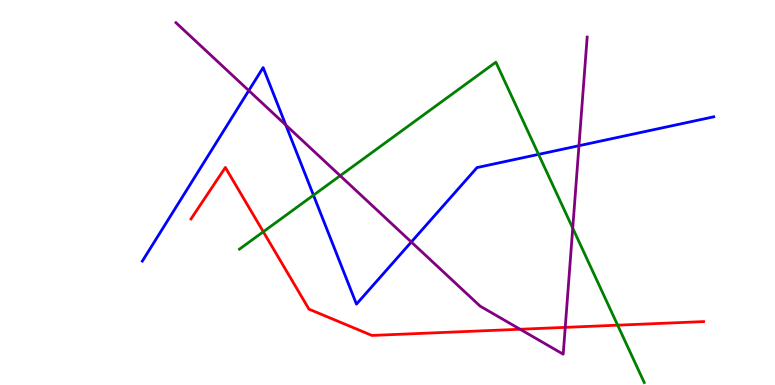[{'lines': ['blue', 'red'], 'intersections': []}, {'lines': ['green', 'red'], 'intersections': [{'x': 3.4, 'y': 3.98}, {'x': 7.97, 'y': 1.55}]}, {'lines': ['purple', 'red'], 'intersections': [{'x': 6.71, 'y': 1.45}, {'x': 7.29, 'y': 1.5}]}, {'lines': ['blue', 'green'], 'intersections': [{'x': 4.04, 'y': 4.93}, {'x': 6.95, 'y': 5.99}]}, {'lines': ['blue', 'purple'], 'intersections': [{'x': 3.21, 'y': 7.65}, {'x': 3.69, 'y': 6.75}, {'x': 5.31, 'y': 3.71}, {'x': 7.47, 'y': 6.22}]}, {'lines': ['green', 'purple'], 'intersections': [{'x': 4.39, 'y': 5.44}, {'x': 7.39, 'y': 4.07}]}]